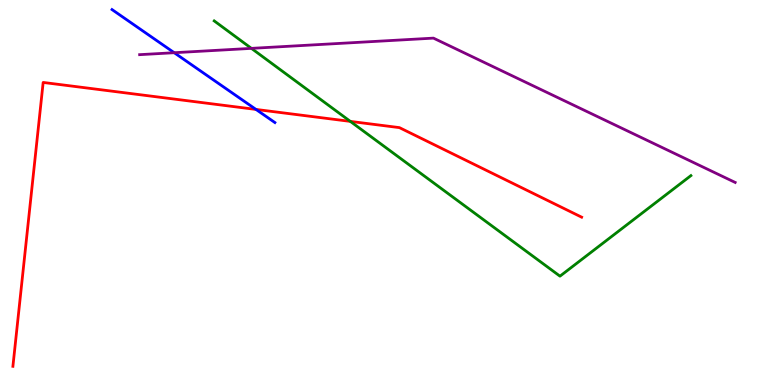[{'lines': ['blue', 'red'], 'intersections': [{'x': 3.3, 'y': 7.16}]}, {'lines': ['green', 'red'], 'intersections': [{'x': 4.52, 'y': 6.85}]}, {'lines': ['purple', 'red'], 'intersections': []}, {'lines': ['blue', 'green'], 'intersections': []}, {'lines': ['blue', 'purple'], 'intersections': [{'x': 2.25, 'y': 8.63}]}, {'lines': ['green', 'purple'], 'intersections': [{'x': 3.24, 'y': 8.74}]}]